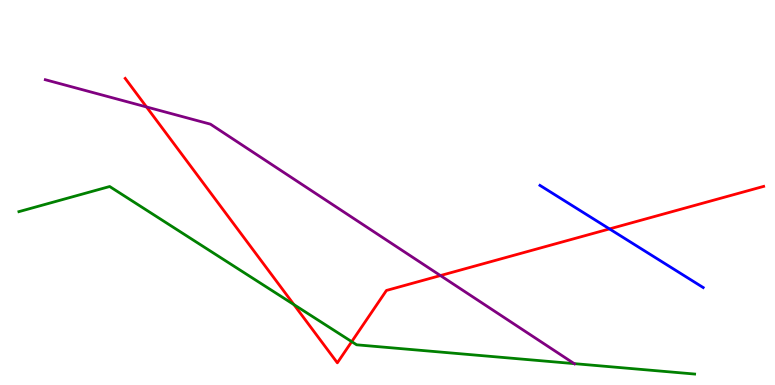[{'lines': ['blue', 'red'], 'intersections': [{'x': 7.86, 'y': 4.05}]}, {'lines': ['green', 'red'], 'intersections': [{'x': 3.79, 'y': 2.09}, {'x': 4.54, 'y': 1.13}]}, {'lines': ['purple', 'red'], 'intersections': [{'x': 1.89, 'y': 7.22}, {'x': 5.68, 'y': 2.84}]}, {'lines': ['blue', 'green'], 'intersections': []}, {'lines': ['blue', 'purple'], 'intersections': []}, {'lines': ['green', 'purple'], 'intersections': [{'x': 7.41, 'y': 0.555}]}]